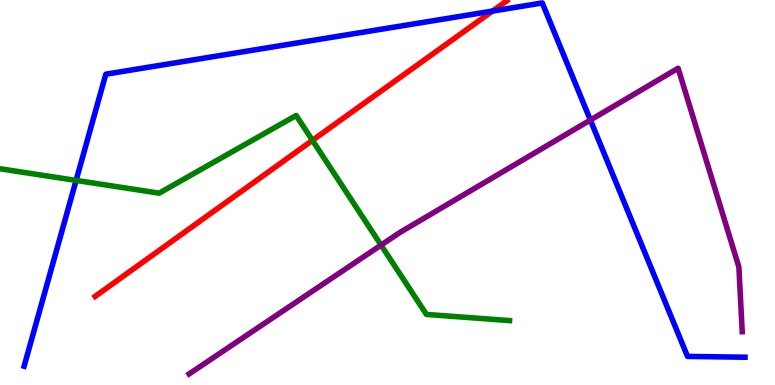[{'lines': ['blue', 'red'], 'intersections': [{'x': 6.35, 'y': 9.71}]}, {'lines': ['green', 'red'], 'intersections': [{'x': 4.03, 'y': 6.35}]}, {'lines': ['purple', 'red'], 'intersections': []}, {'lines': ['blue', 'green'], 'intersections': [{'x': 0.982, 'y': 5.31}]}, {'lines': ['blue', 'purple'], 'intersections': [{'x': 7.62, 'y': 6.88}]}, {'lines': ['green', 'purple'], 'intersections': [{'x': 4.92, 'y': 3.63}]}]